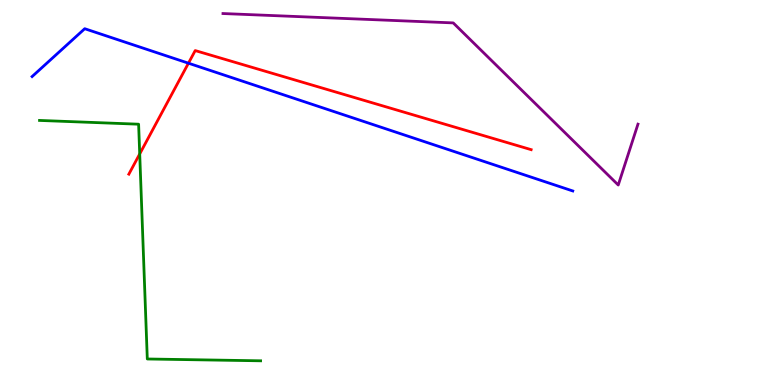[{'lines': ['blue', 'red'], 'intersections': [{'x': 2.43, 'y': 8.36}]}, {'lines': ['green', 'red'], 'intersections': [{'x': 1.8, 'y': 6.0}]}, {'lines': ['purple', 'red'], 'intersections': []}, {'lines': ['blue', 'green'], 'intersections': []}, {'lines': ['blue', 'purple'], 'intersections': []}, {'lines': ['green', 'purple'], 'intersections': []}]